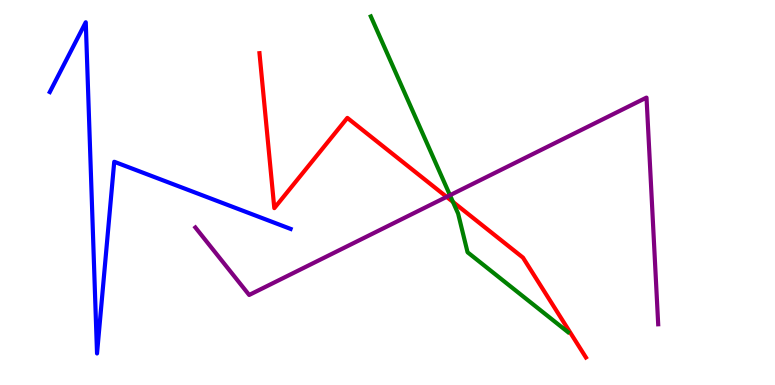[{'lines': ['blue', 'red'], 'intersections': []}, {'lines': ['green', 'red'], 'intersections': [{'x': 5.84, 'y': 4.76}]}, {'lines': ['purple', 'red'], 'intersections': [{'x': 5.76, 'y': 4.89}]}, {'lines': ['blue', 'green'], 'intersections': []}, {'lines': ['blue', 'purple'], 'intersections': []}, {'lines': ['green', 'purple'], 'intersections': [{'x': 5.81, 'y': 4.93}]}]